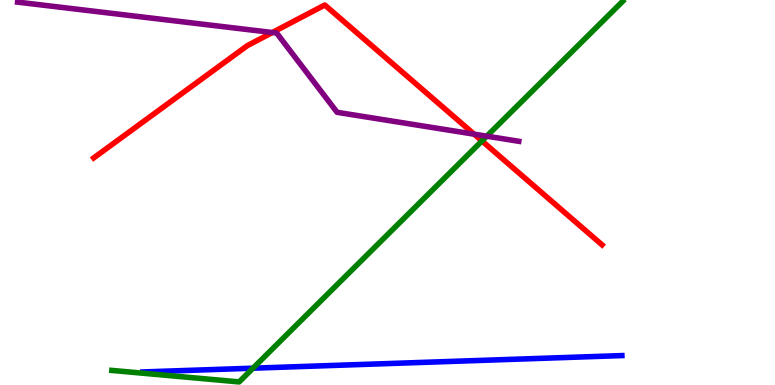[{'lines': ['blue', 'red'], 'intersections': []}, {'lines': ['green', 'red'], 'intersections': [{'x': 6.22, 'y': 6.34}]}, {'lines': ['purple', 'red'], 'intersections': [{'x': 3.51, 'y': 9.16}, {'x': 6.12, 'y': 6.52}]}, {'lines': ['blue', 'green'], 'intersections': [{'x': 3.26, 'y': 0.437}]}, {'lines': ['blue', 'purple'], 'intersections': []}, {'lines': ['green', 'purple'], 'intersections': [{'x': 6.28, 'y': 6.46}]}]